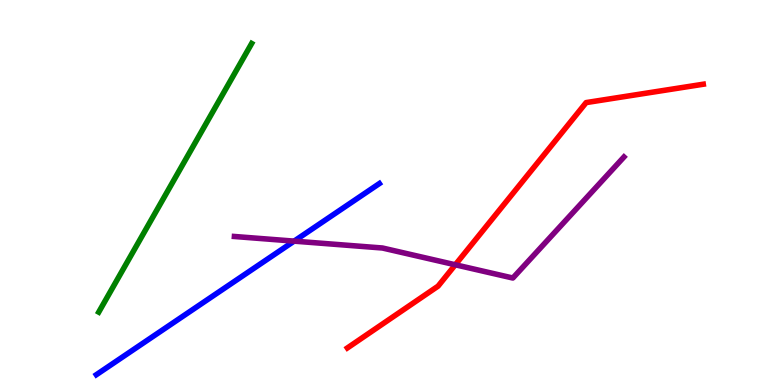[{'lines': ['blue', 'red'], 'intersections': []}, {'lines': ['green', 'red'], 'intersections': []}, {'lines': ['purple', 'red'], 'intersections': [{'x': 5.87, 'y': 3.12}]}, {'lines': ['blue', 'green'], 'intersections': []}, {'lines': ['blue', 'purple'], 'intersections': [{'x': 3.8, 'y': 3.74}]}, {'lines': ['green', 'purple'], 'intersections': []}]